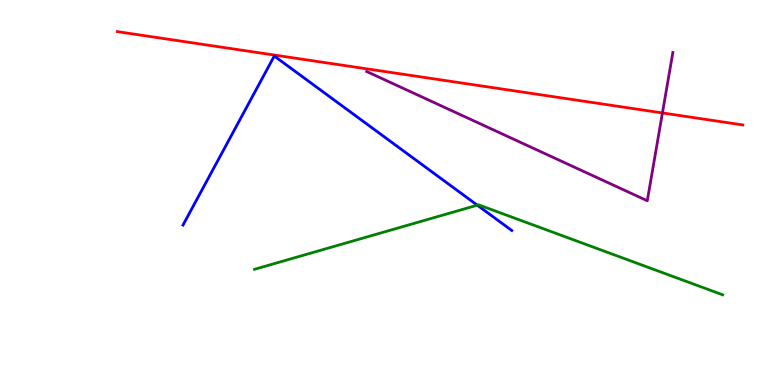[{'lines': ['blue', 'red'], 'intersections': []}, {'lines': ['green', 'red'], 'intersections': []}, {'lines': ['purple', 'red'], 'intersections': [{'x': 8.55, 'y': 7.07}]}, {'lines': ['blue', 'green'], 'intersections': [{'x': 6.16, 'y': 4.67}]}, {'lines': ['blue', 'purple'], 'intersections': []}, {'lines': ['green', 'purple'], 'intersections': []}]